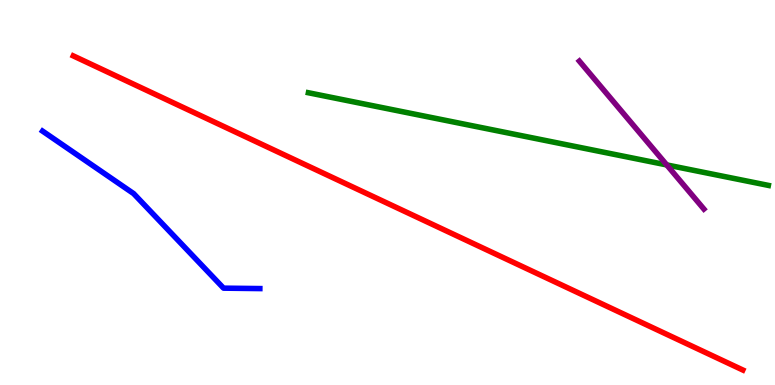[{'lines': ['blue', 'red'], 'intersections': []}, {'lines': ['green', 'red'], 'intersections': []}, {'lines': ['purple', 'red'], 'intersections': []}, {'lines': ['blue', 'green'], 'intersections': []}, {'lines': ['blue', 'purple'], 'intersections': []}, {'lines': ['green', 'purple'], 'intersections': [{'x': 8.6, 'y': 5.72}]}]